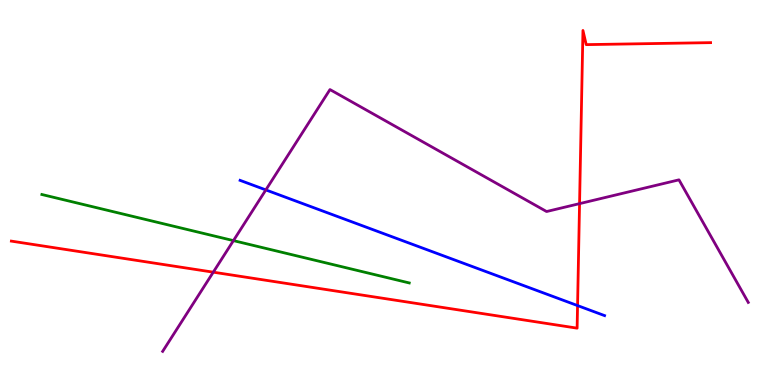[{'lines': ['blue', 'red'], 'intersections': [{'x': 7.45, 'y': 2.06}]}, {'lines': ['green', 'red'], 'intersections': []}, {'lines': ['purple', 'red'], 'intersections': [{'x': 2.75, 'y': 2.93}, {'x': 7.48, 'y': 4.71}]}, {'lines': ['blue', 'green'], 'intersections': []}, {'lines': ['blue', 'purple'], 'intersections': [{'x': 3.43, 'y': 5.07}]}, {'lines': ['green', 'purple'], 'intersections': [{'x': 3.01, 'y': 3.75}]}]